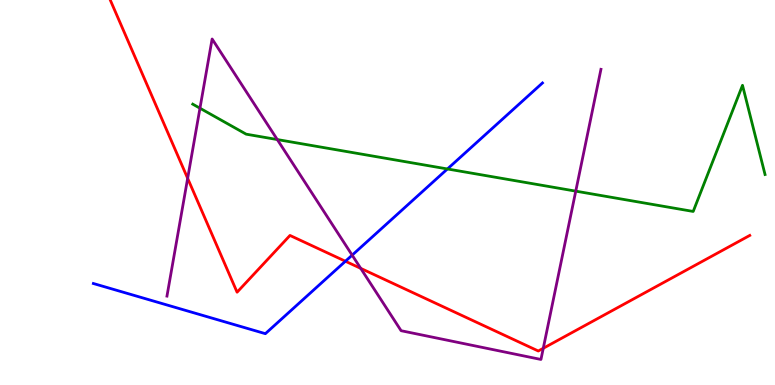[{'lines': ['blue', 'red'], 'intersections': [{'x': 4.46, 'y': 3.21}]}, {'lines': ['green', 'red'], 'intersections': []}, {'lines': ['purple', 'red'], 'intersections': [{'x': 2.42, 'y': 5.37}, {'x': 4.65, 'y': 3.03}, {'x': 7.01, 'y': 0.954}]}, {'lines': ['blue', 'green'], 'intersections': [{'x': 5.77, 'y': 5.61}]}, {'lines': ['blue', 'purple'], 'intersections': [{'x': 4.54, 'y': 3.37}]}, {'lines': ['green', 'purple'], 'intersections': [{'x': 2.58, 'y': 7.19}, {'x': 3.58, 'y': 6.38}, {'x': 7.43, 'y': 5.04}]}]